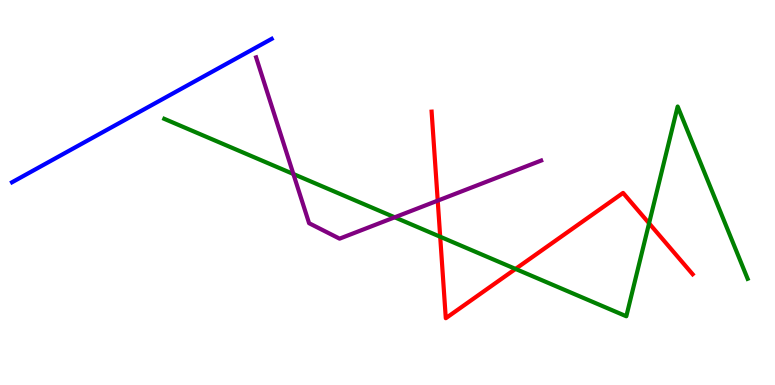[{'lines': ['blue', 'red'], 'intersections': []}, {'lines': ['green', 'red'], 'intersections': [{'x': 5.68, 'y': 3.85}, {'x': 6.65, 'y': 3.01}, {'x': 8.38, 'y': 4.2}]}, {'lines': ['purple', 'red'], 'intersections': [{'x': 5.65, 'y': 4.79}]}, {'lines': ['blue', 'green'], 'intersections': []}, {'lines': ['blue', 'purple'], 'intersections': []}, {'lines': ['green', 'purple'], 'intersections': [{'x': 3.79, 'y': 5.48}, {'x': 5.09, 'y': 4.36}]}]